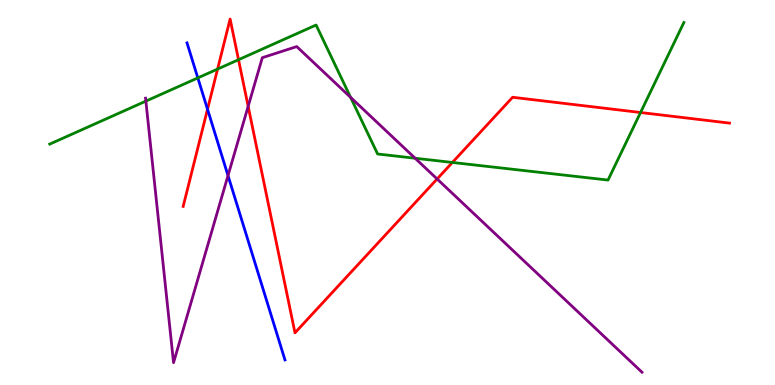[{'lines': ['blue', 'red'], 'intersections': [{'x': 2.68, 'y': 7.16}]}, {'lines': ['green', 'red'], 'intersections': [{'x': 2.81, 'y': 8.21}, {'x': 3.08, 'y': 8.45}, {'x': 5.84, 'y': 5.78}, {'x': 8.27, 'y': 7.08}]}, {'lines': ['purple', 'red'], 'intersections': [{'x': 3.2, 'y': 7.24}, {'x': 5.64, 'y': 5.35}]}, {'lines': ['blue', 'green'], 'intersections': [{'x': 2.55, 'y': 7.98}]}, {'lines': ['blue', 'purple'], 'intersections': [{'x': 2.94, 'y': 5.44}]}, {'lines': ['green', 'purple'], 'intersections': [{'x': 1.88, 'y': 7.37}, {'x': 4.52, 'y': 7.47}, {'x': 5.36, 'y': 5.89}]}]